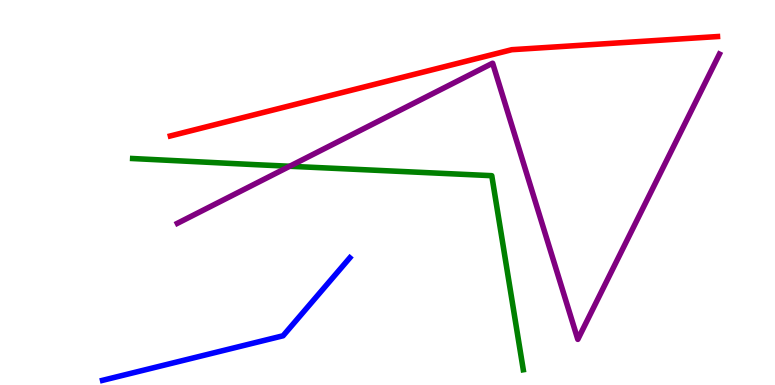[{'lines': ['blue', 'red'], 'intersections': []}, {'lines': ['green', 'red'], 'intersections': []}, {'lines': ['purple', 'red'], 'intersections': []}, {'lines': ['blue', 'green'], 'intersections': []}, {'lines': ['blue', 'purple'], 'intersections': []}, {'lines': ['green', 'purple'], 'intersections': [{'x': 3.74, 'y': 5.68}]}]